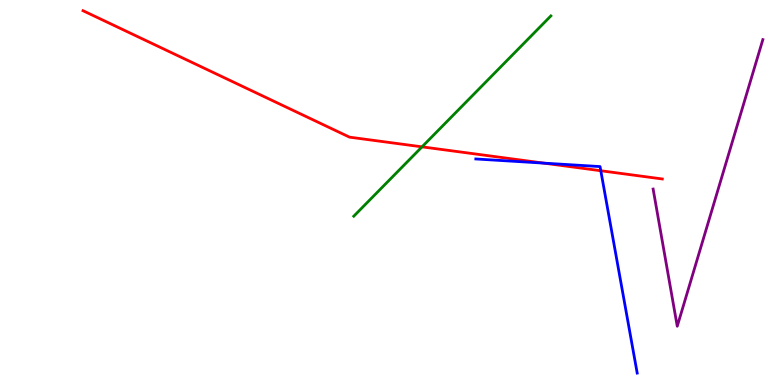[{'lines': ['blue', 'red'], 'intersections': [{'x': 7.02, 'y': 5.76}, {'x': 7.75, 'y': 5.57}]}, {'lines': ['green', 'red'], 'intersections': [{'x': 5.45, 'y': 6.19}]}, {'lines': ['purple', 'red'], 'intersections': []}, {'lines': ['blue', 'green'], 'intersections': []}, {'lines': ['blue', 'purple'], 'intersections': []}, {'lines': ['green', 'purple'], 'intersections': []}]